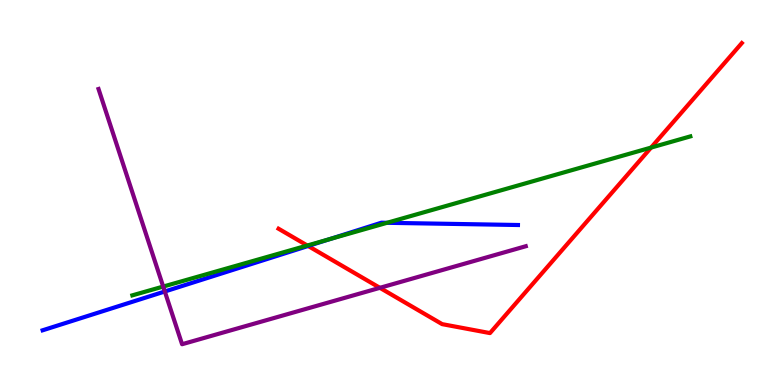[{'lines': ['blue', 'red'], 'intersections': [{'x': 3.98, 'y': 3.61}]}, {'lines': ['green', 'red'], 'intersections': [{'x': 3.97, 'y': 3.62}, {'x': 8.4, 'y': 6.17}]}, {'lines': ['purple', 'red'], 'intersections': [{'x': 4.9, 'y': 2.52}]}, {'lines': ['blue', 'green'], 'intersections': [{'x': 4.25, 'y': 3.79}, {'x': 4.99, 'y': 4.21}]}, {'lines': ['blue', 'purple'], 'intersections': [{'x': 2.13, 'y': 2.43}]}, {'lines': ['green', 'purple'], 'intersections': [{'x': 2.11, 'y': 2.56}]}]